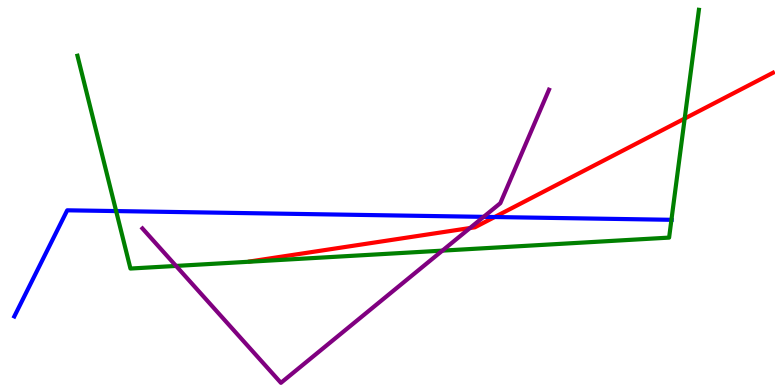[{'lines': ['blue', 'red'], 'intersections': [{'x': 6.38, 'y': 4.36}]}, {'lines': ['green', 'red'], 'intersections': [{'x': 8.83, 'y': 6.92}]}, {'lines': ['purple', 'red'], 'intersections': [{'x': 6.06, 'y': 4.08}]}, {'lines': ['blue', 'green'], 'intersections': [{'x': 1.5, 'y': 4.52}, {'x': 8.66, 'y': 4.29}]}, {'lines': ['blue', 'purple'], 'intersections': [{'x': 6.24, 'y': 4.37}]}, {'lines': ['green', 'purple'], 'intersections': [{'x': 2.27, 'y': 3.09}, {'x': 5.71, 'y': 3.49}]}]